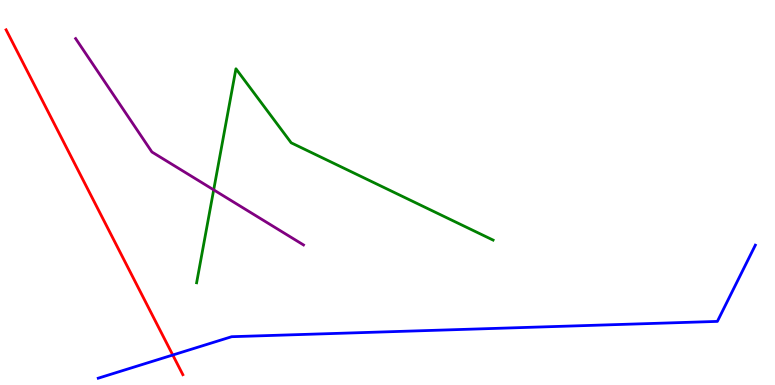[{'lines': ['blue', 'red'], 'intersections': [{'x': 2.23, 'y': 0.779}]}, {'lines': ['green', 'red'], 'intersections': []}, {'lines': ['purple', 'red'], 'intersections': []}, {'lines': ['blue', 'green'], 'intersections': []}, {'lines': ['blue', 'purple'], 'intersections': []}, {'lines': ['green', 'purple'], 'intersections': [{'x': 2.76, 'y': 5.07}]}]